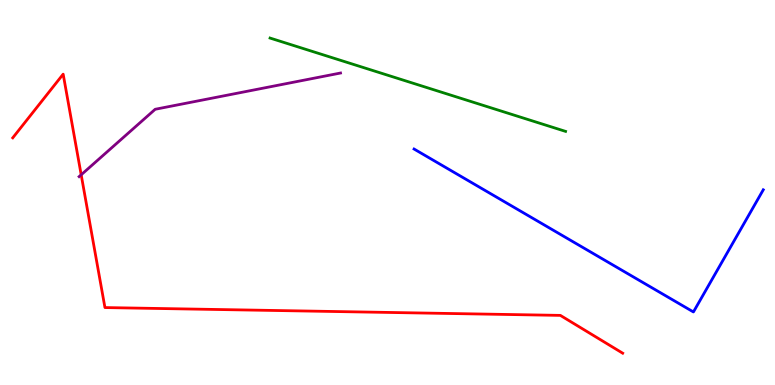[{'lines': ['blue', 'red'], 'intersections': []}, {'lines': ['green', 'red'], 'intersections': []}, {'lines': ['purple', 'red'], 'intersections': [{'x': 1.05, 'y': 5.46}]}, {'lines': ['blue', 'green'], 'intersections': []}, {'lines': ['blue', 'purple'], 'intersections': []}, {'lines': ['green', 'purple'], 'intersections': []}]